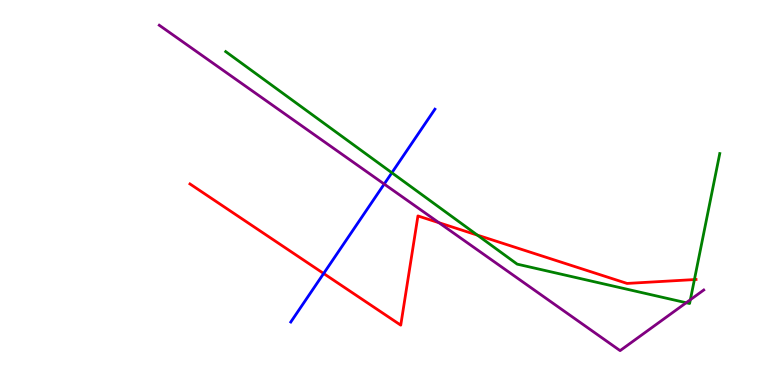[{'lines': ['blue', 'red'], 'intersections': [{'x': 4.18, 'y': 2.9}]}, {'lines': ['green', 'red'], 'intersections': [{'x': 6.16, 'y': 3.89}, {'x': 8.96, 'y': 2.74}]}, {'lines': ['purple', 'red'], 'intersections': [{'x': 5.66, 'y': 4.22}]}, {'lines': ['blue', 'green'], 'intersections': [{'x': 5.06, 'y': 5.51}]}, {'lines': ['blue', 'purple'], 'intersections': [{'x': 4.96, 'y': 5.22}]}, {'lines': ['green', 'purple'], 'intersections': [{'x': 8.85, 'y': 2.14}, {'x': 8.91, 'y': 2.22}]}]